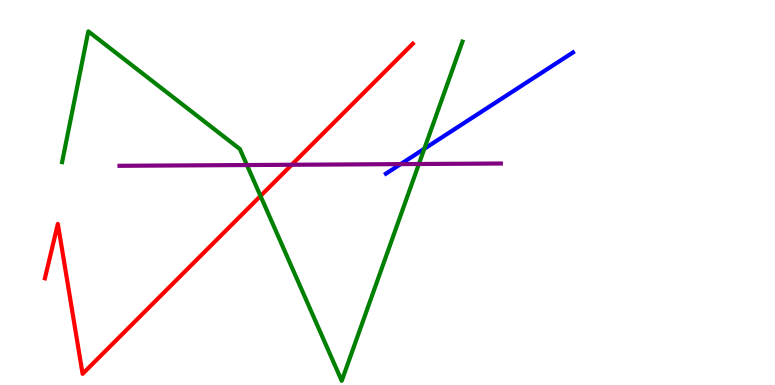[{'lines': ['blue', 'red'], 'intersections': []}, {'lines': ['green', 'red'], 'intersections': [{'x': 3.36, 'y': 4.91}]}, {'lines': ['purple', 'red'], 'intersections': [{'x': 3.76, 'y': 5.72}]}, {'lines': ['blue', 'green'], 'intersections': [{'x': 5.47, 'y': 6.14}]}, {'lines': ['blue', 'purple'], 'intersections': [{'x': 5.17, 'y': 5.74}]}, {'lines': ['green', 'purple'], 'intersections': [{'x': 3.19, 'y': 5.71}, {'x': 5.41, 'y': 5.74}]}]